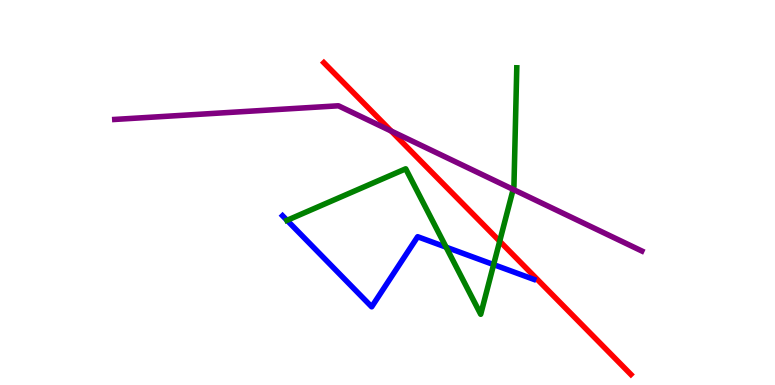[{'lines': ['blue', 'red'], 'intersections': []}, {'lines': ['green', 'red'], 'intersections': [{'x': 6.45, 'y': 3.73}]}, {'lines': ['purple', 'red'], 'intersections': [{'x': 5.05, 'y': 6.6}]}, {'lines': ['blue', 'green'], 'intersections': [{'x': 3.7, 'y': 4.28}, {'x': 5.76, 'y': 3.58}, {'x': 6.37, 'y': 3.13}]}, {'lines': ['blue', 'purple'], 'intersections': []}, {'lines': ['green', 'purple'], 'intersections': [{'x': 6.62, 'y': 5.08}]}]